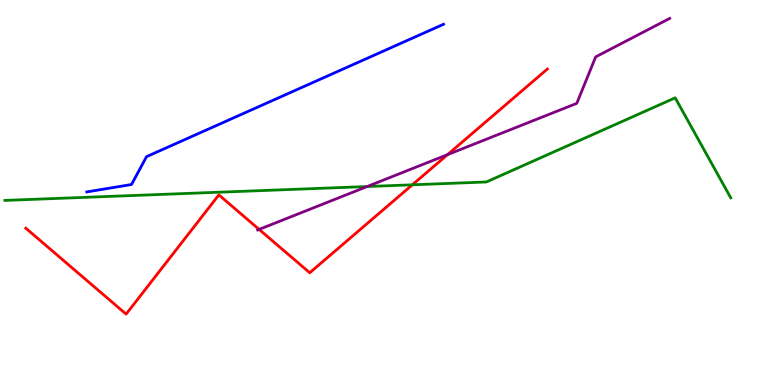[{'lines': ['blue', 'red'], 'intersections': []}, {'lines': ['green', 'red'], 'intersections': [{'x': 5.32, 'y': 5.2}]}, {'lines': ['purple', 'red'], 'intersections': [{'x': 3.34, 'y': 4.04}, {'x': 5.77, 'y': 5.98}]}, {'lines': ['blue', 'green'], 'intersections': []}, {'lines': ['blue', 'purple'], 'intersections': []}, {'lines': ['green', 'purple'], 'intersections': [{'x': 4.74, 'y': 5.15}]}]